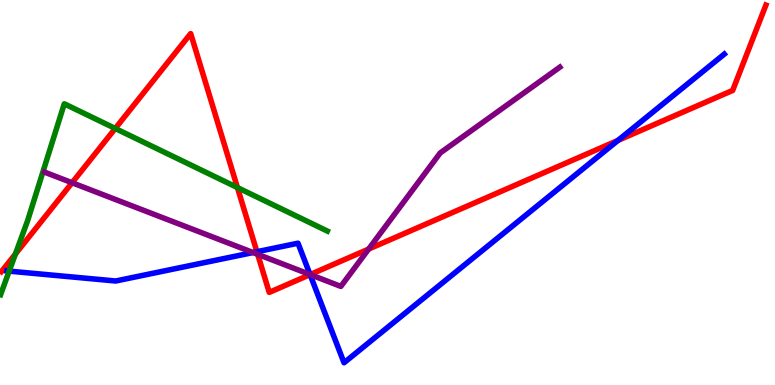[{'lines': ['blue', 'red'], 'intersections': [{'x': 3.31, 'y': 3.46}, {'x': 4.0, 'y': 2.87}, {'x': 7.97, 'y': 6.35}]}, {'lines': ['green', 'red'], 'intersections': [{'x': 0.199, 'y': 3.4}, {'x': 1.49, 'y': 6.66}, {'x': 3.06, 'y': 5.13}]}, {'lines': ['purple', 'red'], 'intersections': [{'x': 0.93, 'y': 5.25}, {'x': 3.33, 'y': 3.39}, {'x': 4.0, 'y': 2.87}, {'x': 4.76, 'y': 3.53}]}, {'lines': ['blue', 'green'], 'intersections': [{'x': 0.118, 'y': 2.96}]}, {'lines': ['blue', 'purple'], 'intersections': [{'x': 3.26, 'y': 3.44}, {'x': 4.0, 'y': 2.87}]}, {'lines': ['green', 'purple'], 'intersections': []}]